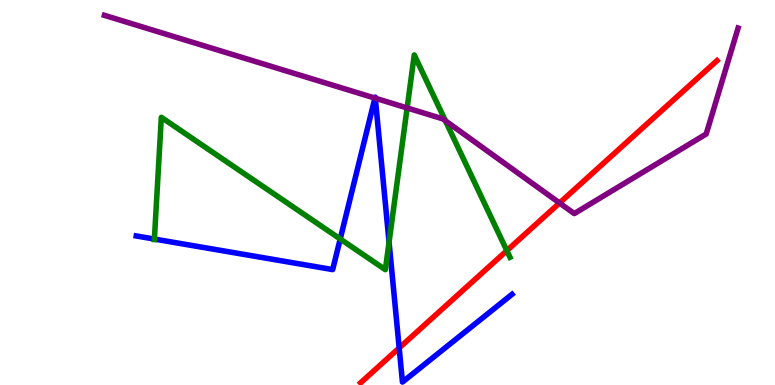[{'lines': ['blue', 'red'], 'intersections': [{'x': 5.15, 'y': 0.963}]}, {'lines': ['green', 'red'], 'intersections': [{'x': 6.54, 'y': 3.49}]}, {'lines': ['purple', 'red'], 'intersections': [{'x': 7.22, 'y': 4.73}]}, {'lines': ['blue', 'green'], 'intersections': [{'x': 1.99, 'y': 3.79}, {'x': 4.39, 'y': 3.79}, {'x': 5.02, 'y': 3.71}]}, {'lines': ['blue', 'purple'], 'intersections': [{'x': 4.84, 'y': 7.45}, {'x': 4.84, 'y': 7.45}]}, {'lines': ['green', 'purple'], 'intersections': [{'x': 5.25, 'y': 7.2}, {'x': 5.75, 'y': 6.86}]}]